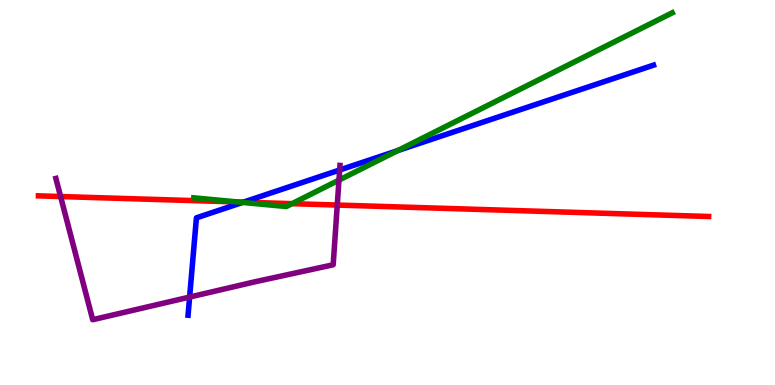[{'lines': ['blue', 'red'], 'intersections': [{'x': 3.14, 'y': 4.75}]}, {'lines': ['green', 'red'], 'intersections': [{'x': 3.07, 'y': 4.75}, {'x': 3.77, 'y': 4.71}]}, {'lines': ['purple', 'red'], 'intersections': [{'x': 0.782, 'y': 4.9}, {'x': 4.35, 'y': 4.67}]}, {'lines': ['blue', 'green'], 'intersections': [{'x': 3.13, 'y': 4.74}, {'x': 5.13, 'y': 6.09}]}, {'lines': ['blue', 'purple'], 'intersections': [{'x': 2.45, 'y': 2.28}, {'x': 4.38, 'y': 5.58}]}, {'lines': ['green', 'purple'], 'intersections': [{'x': 4.37, 'y': 5.32}]}]